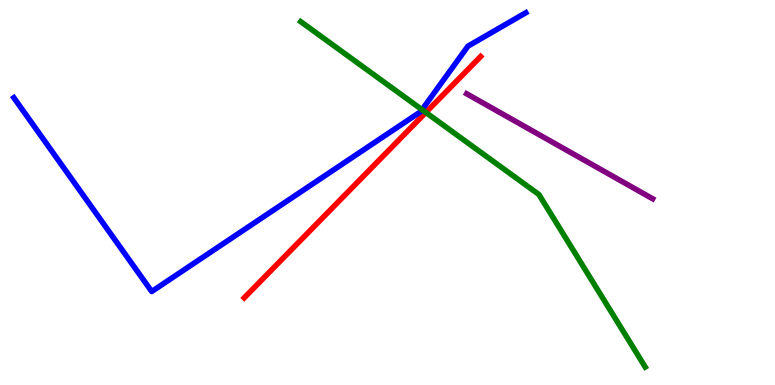[{'lines': ['blue', 'red'], 'intersections': []}, {'lines': ['green', 'red'], 'intersections': [{'x': 5.49, 'y': 7.08}]}, {'lines': ['purple', 'red'], 'intersections': []}, {'lines': ['blue', 'green'], 'intersections': [{'x': 5.45, 'y': 7.15}]}, {'lines': ['blue', 'purple'], 'intersections': []}, {'lines': ['green', 'purple'], 'intersections': []}]